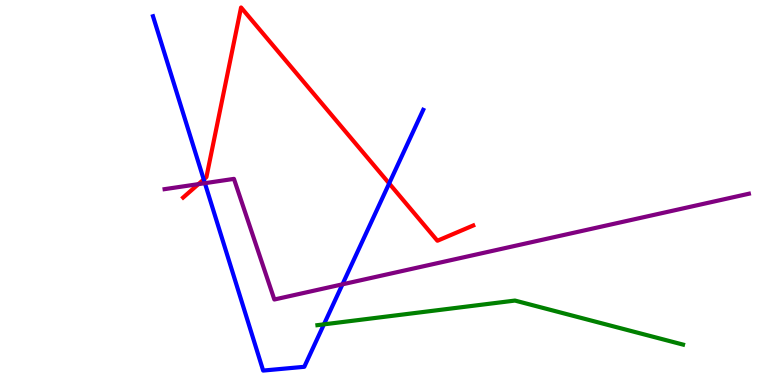[{'lines': ['blue', 'red'], 'intersections': [{'x': 2.63, 'y': 5.34}, {'x': 5.02, 'y': 5.24}]}, {'lines': ['green', 'red'], 'intersections': []}, {'lines': ['purple', 'red'], 'intersections': [{'x': 2.56, 'y': 5.22}]}, {'lines': ['blue', 'green'], 'intersections': [{'x': 4.18, 'y': 1.58}]}, {'lines': ['blue', 'purple'], 'intersections': [{'x': 2.64, 'y': 5.24}, {'x': 4.42, 'y': 2.62}]}, {'lines': ['green', 'purple'], 'intersections': []}]